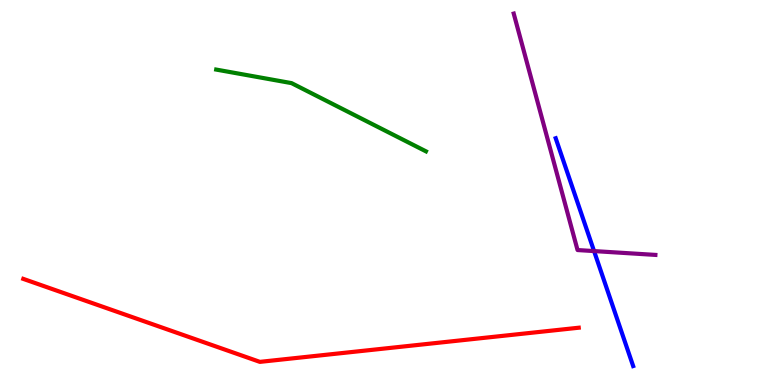[{'lines': ['blue', 'red'], 'intersections': []}, {'lines': ['green', 'red'], 'intersections': []}, {'lines': ['purple', 'red'], 'intersections': []}, {'lines': ['blue', 'green'], 'intersections': []}, {'lines': ['blue', 'purple'], 'intersections': [{'x': 7.67, 'y': 3.48}]}, {'lines': ['green', 'purple'], 'intersections': []}]